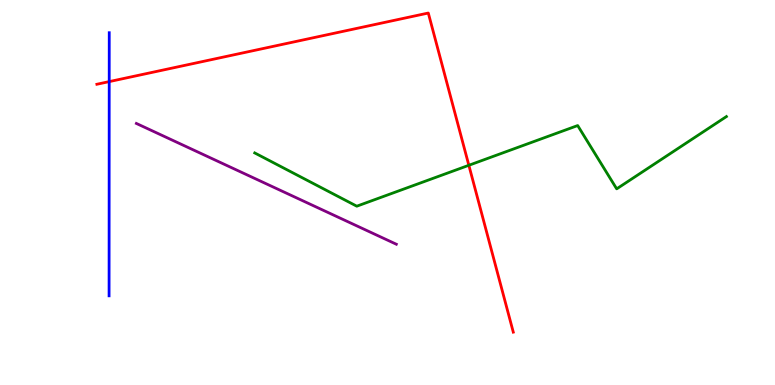[{'lines': ['blue', 'red'], 'intersections': [{'x': 1.41, 'y': 7.88}]}, {'lines': ['green', 'red'], 'intersections': [{'x': 6.05, 'y': 5.71}]}, {'lines': ['purple', 'red'], 'intersections': []}, {'lines': ['blue', 'green'], 'intersections': []}, {'lines': ['blue', 'purple'], 'intersections': []}, {'lines': ['green', 'purple'], 'intersections': []}]